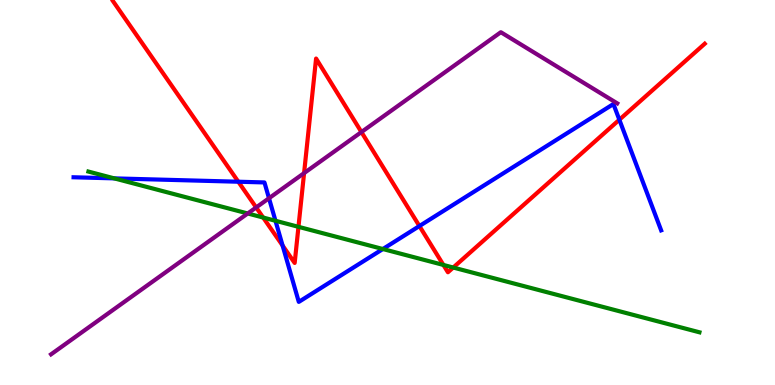[{'lines': ['blue', 'red'], 'intersections': [{'x': 3.08, 'y': 5.28}, {'x': 3.65, 'y': 3.62}, {'x': 5.41, 'y': 4.13}, {'x': 7.99, 'y': 6.89}]}, {'lines': ['green', 'red'], 'intersections': [{'x': 3.4, 'y': 4.35}, {'x': 3.85, 'y': 4.11}, {'x': 5.72, 'y': 3.12}, {'x': 5.85, 'y': 3.05}]}, {'lines': ['purple', 'red'], 'intersections': [{'x': 3.31, 'y': 4.61}, {'x': 3.92, 'y': 5.5}, {'x': 4.66, 'y': 6.57}]}, {'lines': ['blue', 'green'], 'intersections': [{'x': 1.47, 'y': 5.37}, {'x': 3.55, 'y': 4.27}, {'x': 4.94, 'y': 3.53}]}, {'lines': ['blue', 'purple'], 'intersections': [{'x': 3.47, 'y': 4.85}]}, {'lines': ['green', 'purple'], 'intersections': [{'x': 3.2, 'y': 4.46}]}]